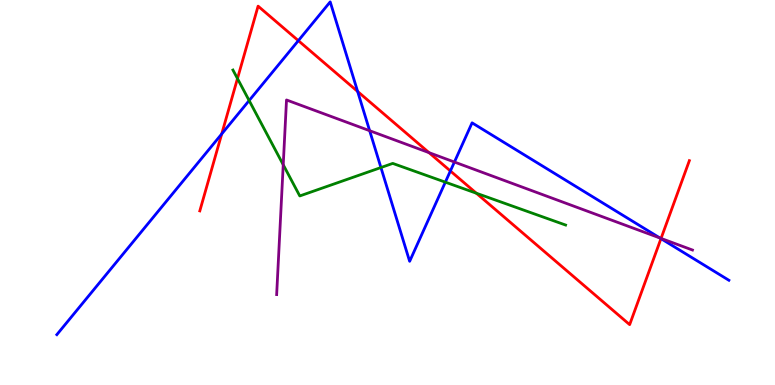[{'lines': ['blue', 'red'], 'intersections': [{'x': 2.86, 'y': 6.52}, {'x': 3.85, 'y': 8.94}, {'x': 4.61, 'y': 7.62}, {'x': 5.81, 'y': 5.56}, {'x': 8.53, 'y': 3.8}]}, {'lines': ['green', 'red'], 'intersections': [{'x': 3.06, 'y': 7.96}, {'x': 6.15, 'y': 4.98}]}, {'lines': ['purple', 'red'], 'intersections': [{'x': 5.54, 'y': 6.04}, {'x': 8.53, 'y': 3.81}]}, {'lines': ['blue', 'green'], 'intersections': [{'x': 3.21, 'y': 7.39}, {'x': 4.92, 'y': 5.65}, {'x': 5.75, 'y': 5.27}]}, {'lines': ['blue', 'purple'], 'intersections': [{'x': 4.77, 'y': 6.61}, {'x': 5.86, 'y': 5.79}, {'x': 8.51, 'y': 3.82}]}, {'lines': ['green', 'purple'], 'intersections': [{'x': 3.65, 'y': 5.72}]}]